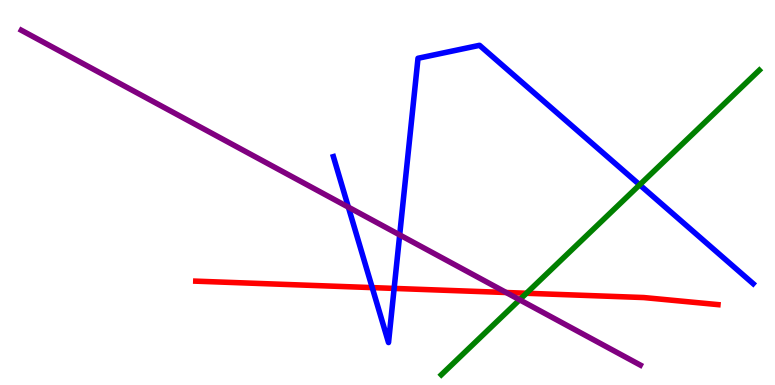[{'lines': ['blue', 'red'], 'intersections': [{'x': 4.8, 'y': 2.53}, {'x': 5.09, 'y': 2.51}]}, {'lines': ['green', 'red'], 'intersections': [{'x': 6.79, 'y': 2.38}]}, {'lines': ['purple', 'red'], 'intersections': [{'x': 6.53, 'y': 2.4}]}, {'lines': ['blue', 'green'], 'intersections': [{'x': 8.25, 'y': 5.2}]}, {'lines': ['blue', 'purple'], 'intersections': [{'x': 4.5, 'y': 4.62}, {'x': 5.16, 'y': 3.9}]}, {'lines': ['green', 'purple'], 'intersections': [{'x': 6.7, 'y': 2.21}]}]